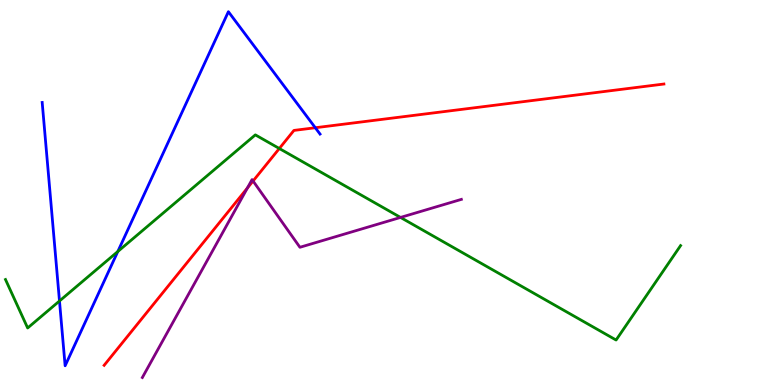[{'lines': ['blue', 'red'], 'intersections': [{'x': 4.07, 'y': 6.68}]}, {'lines': ['green', 'red'], 'intersections': [{'x': 3.6, 'y': 6.14}]}, {'lines': ['purple', 'red'], 'intersections': [{'x': 3.19, 'y': 5.12}, {'x': 3.27, 'y': 5.3}]}, {'lines': ['blue', 'green'], 'intersections': [{'x': 0.767, 'y': 2.18}, {'x': 1.52, 'y': 3.47}]}, {'lines': ['blue', 'purple'], 'intersections': []}, {'lines': ['green', 'purple'], 'intersections': [{'x': 5.17, 'y': 4.35}]}]